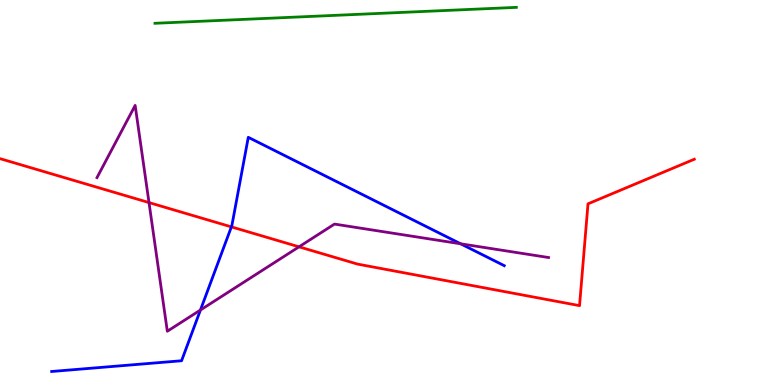[{'lines': ['blue', 'red'], 'intersections': [{'x': 2.99, 'y': 4.11}]}, {'lines': ['green', 'red'], 'intersections': []}, {'lines': ['purple', 'red'], 'intersections': [{'x': 1.92, 'y': 4.74}, {'x': 3.86, 'y': 3.59}]}, {'lines': ['blue', 'green'], 'intersections': []}, {'lines': ['blue', 'purple'], 'intersections': [{'x': 2.59, 'y': 1.95}, {'x': 5.94, 'y': 3.67}]}, {'lines': ['green', 'purple'], 'intersections': []}]